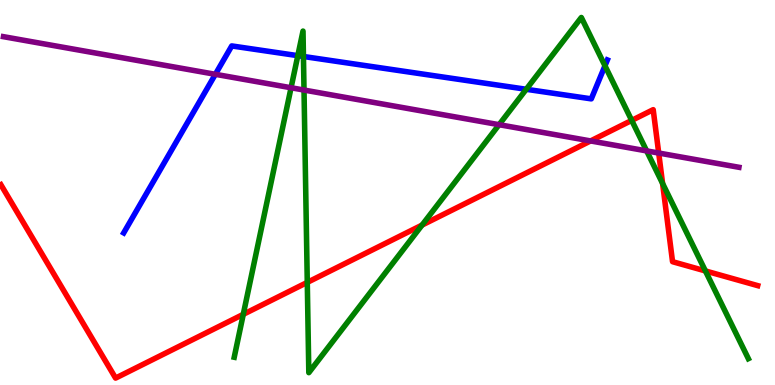[{'lines': ['blue', 'red'], 'intersections': []}, {'lines': ['green', 'red'], 'intersections': [{'x': 3.14, 'y': 1.84}, {'x': 3.96, 'y': 2.67}, {'x': 5.45, 'y': 4.15}, {'x': 8.15, 'y': 6.87}, {'x': 8.55, 'y': 5.23}, {'x': 9.1, 'y': 2.96}]}, {'lines': ['purple', 'red'], 'intersections': [{'x': 7.62, 'y': 6.34}, {'x': 8.5, 'y': 6.02}]}, {'lines': ['blue', 'green'], 'intersections': [{'x': 3.84, 'y': 8.55}, {'x': 3.92, 'y': 8.53}, {'x': 6.79, 'y': 7.68}, {'x': 7.81, 'y': 8.29}]}, {'lines': ['blue', 'purple'], 'intersections': [{'x': 2.78, 'y': 8.07}]}, {'lines': ['green', 'purple'], 'intersections': [{'x': 3.76, 'y': 7.72}, {'x': 3.92, 'y': 7.66}, {'x': 6.44, 'y': 6.76}, {'x': 8.34, 'y': 6.08}]}]